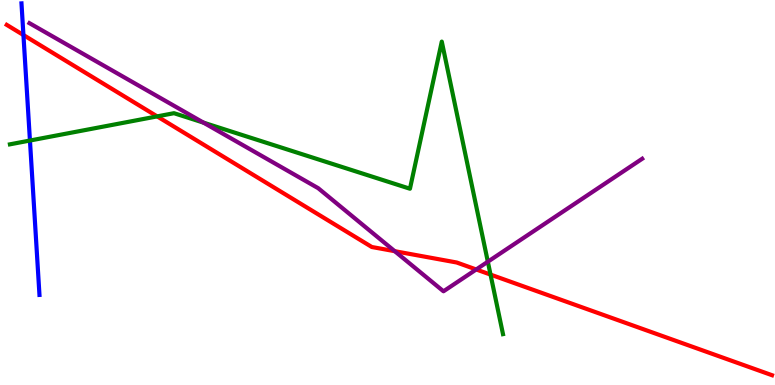[{'lines': ['blue', 'red'], 'intersections': [{'x': 0.302, 'y': 9.09}]}, {'lines': ['green', 'red'], 'intersections': [{'x': 2.03, 'y': 6.98}, {'x': 6.33, 'y': 2.87}]}, {'lines': ['purple', 'red'], 'intersections': [{'x': 5.09, 'y': 3.48}, {'x': 6.14, 'y': 3.0}]}, {'lines': ['blue', 'green'], 'intersections': [{'x': 0.386, 'y': 6.35}]}, {'lines': ['blue', 'purple'], 'intersections': []}, {'lines': ['green', 'purple'], 'intersections': [{'x': 2.63, 'y': 6.81}, {'x': 6.29, 'y': 3.2}]}]